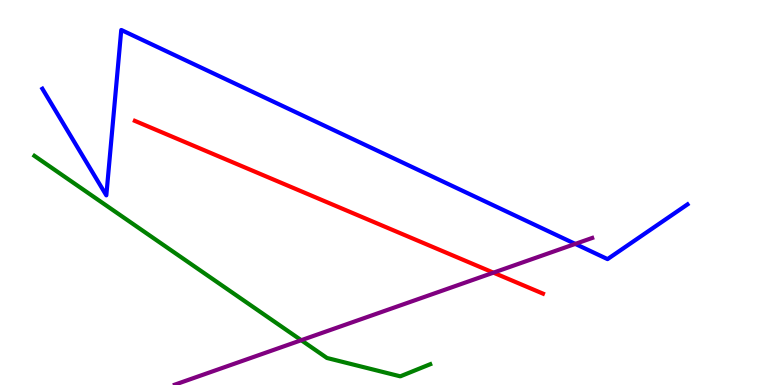[{'lines': ['blue', 'red'], 'intersections': []}, {'lines': ['green', 'red'], 'intersections': []}, {'lines': ['purple', 'red'], 'intersections': [{'x': 6.37, 'y': 2.92}]}, {'lines': ['blue', 'green'], 'intersections': []}, {'lines': ['blue', 'purple'], 'intersections': [{'x': 7.42, 'y': 3.66}]}, {'lines': ['green', 'purple'], 'intersections': [{'x': 3.89, 'y': 1.16}]}]